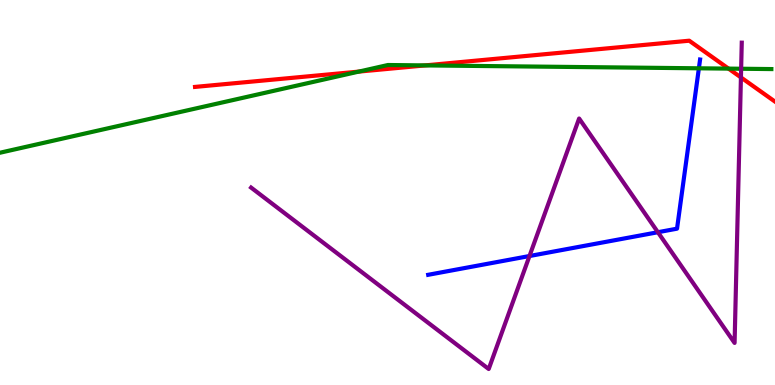[{'lines': ['blue', 'red'], 'intersections': []}, {'lines': ['green', 'red'], 'intersections': [{'x': 4.63, 'y': 8.14}, {'x': 5.48, 'y': 8.3}, {'x': 9.4, 'y': 8.22}]}, {'lines': ['purple', 'red'], 'intersections': [{'x': 9.56, 'y': 7.99}]}, {'lines': ['blue', 'green'], 'intersections': [{'x': 9.02, 'y': 8.23}]}, {'lines': ['blue', 'purple'], 'intersections': [{'x': 6.83, 'y': 3.35}, {'x': 8.49, 'y': 3.97}]}, {'lines': ['green', 'purple'], 'intersections': [{'x': 9.56, 'y': 8.21}]}]